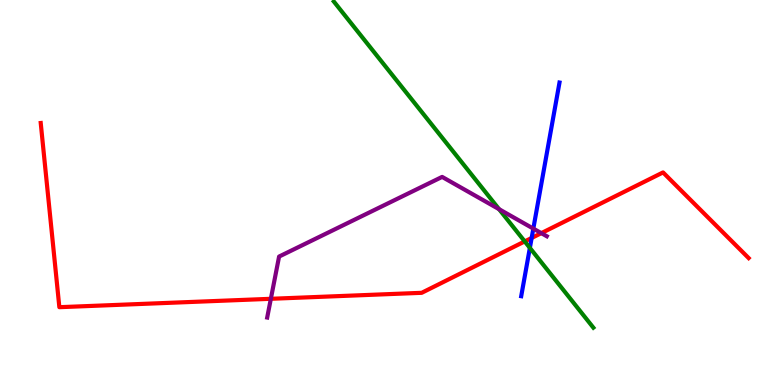[{'lines': ['blue', 'red'], 'intersections': [{'x': 6.86, 'y': 3.82}]}, {'lines': ['green', 'red'], 'intersections': [{'x': 6.77, 'y': 3.73}]}, {'lines': ['purple', 'red'], 'intersections': [{'x': 3.49, 'y': 2.24}, {'x': 6.98, 'y': 3.94}]}, {'lines': ['blue', 'green'], 'intersections': [{'x': 6.84, 'y': 3.56}]}, {'lines': ['blue', 'purple'], 'intersections': [{'x': 6.88, 'y': 4.06}]}, {'lines': ['green', 'purple'], 'intersections': [{'x': 6.44, 'y': 4.57}]}]